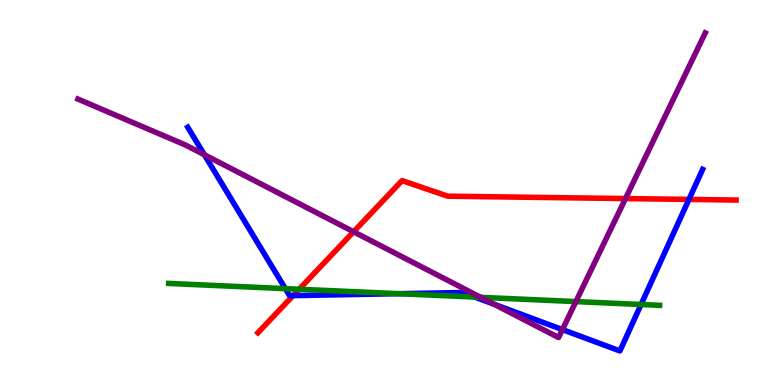[{'lines': ['blue', 'red'], 'intersections': [{'x': 3.78, 'y': 2.32}, {'x': 8.89, 'y': 4.82}]}, {'lines': ['green', 'red'], 'intersections': [{'x': 3.86, 'y': 2.49}]}, {'lines': ['purple', 'red'], 'intersections': [{'x': 4.56, 'y': 3.98}, {'x': 8.07, 'y': 4.84}]}, {'lines': ['blue', 'green'], 'intersections': [{'x': 3.68, 'y': 2.5}, {'x': 5.15, 'y': 2.37}, {'x': 6.13, 'y': 2.28}, {'x': 8.27, 'y': 2.09}]}, {'lines': ['blue', 'purple'], 'intersections': [{'x': 2.64, 'y': 5.98}, {'x': 6.37, 'y': 2.1}, {'x': 7.26, 'y': 1.44}]}, {'lines': ['green', 'purple'], 'intersections': [{'x': 6.2, 'y': 2.28}, {'x': 7.43, 'y': 2.17}]}]